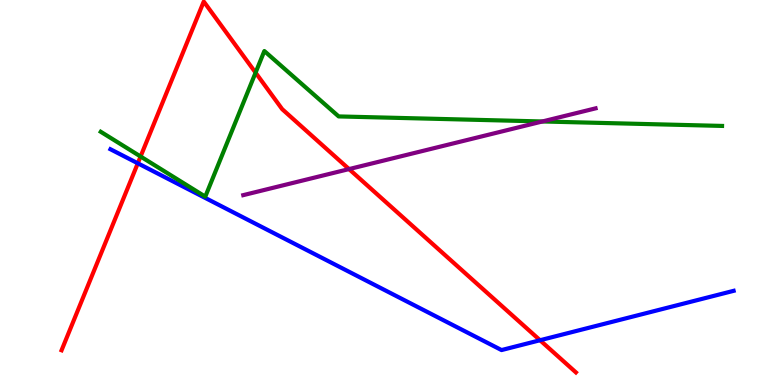[{'lines': ['blue', 'red'], 'intersections': [{'x': 1.78, 'y': 5.76}, {'x': 6.97, 'y': 1.16}]}, {'lines': ['green', 'red'], 'intersections': [{'x': 1.81, 'y': 5.94}, {'x': 3.3, 'y': 8.11}]}, {'lines': ['purple', 'red'], 'intersections': [{'x': 4.5, 'y': 5.61}]}, {'lines': ['blue', 'green'], 'intersections': []}, {'lines': ['blue', 'purple'], 'intersections': []}, {'lines': ['green', 'purple'], 'intersections': [{'x': 7.0, 'y': 6.84}]}]